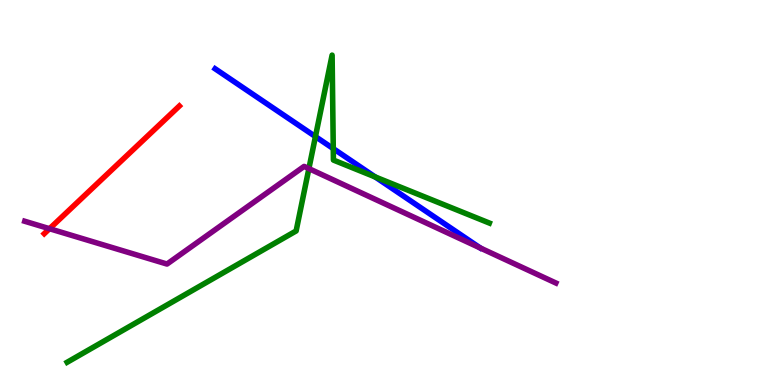[{'lines': ['blue', 'red'], 'intersections': []}, {'lines': ['green', 'red'], 'intersections': []}, {'lines': ['purple', 'red'], 'intersections': [{'x': 0.639, 'y': 4.06}]}, {'lines': ['blue', 'green'], 'intersections': [{'x': 4.07, 'y': 6.45}, {'x': 4.3, 'y': 6.14}, {'x': 4.84, 'y': 5.4}]}, {'lines': ['blue', 'purple'], 'intersections': []}, {'lines': ['green', 'purple'], 'intersections': [{'x': 3.99, 'y': 5.62}]}]